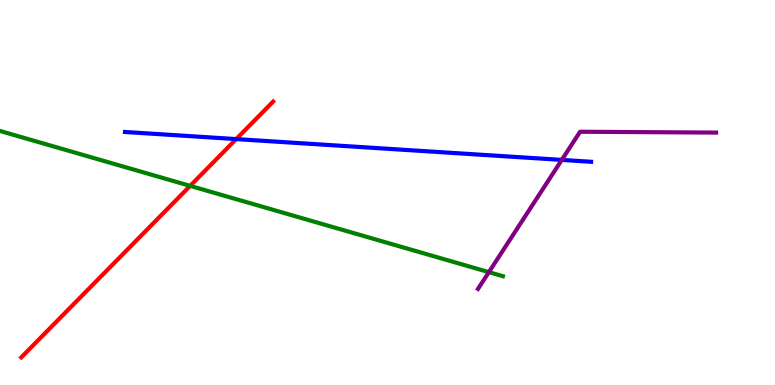[{'lines': ['blue', 'red'], 'intersections': [{'x': 3.05, 'y': 6.39}]}, {'lines': ['green', 'red'], 'intersections': [{'x': 2.45, 'y': 5.17}]}, {'lines': ['purple', 'red'], 'intersections': []}, {'lines': ['blue', 'green'], 'intersections': []}, {'lines': ['blue', 'purple'], 'intersections': [{'x': 7.25, 'y': 5.85}]}, {'lines': ['green', 'purple'], 'intersections': [{'x': 6.31, 'y': 2.93}]}]